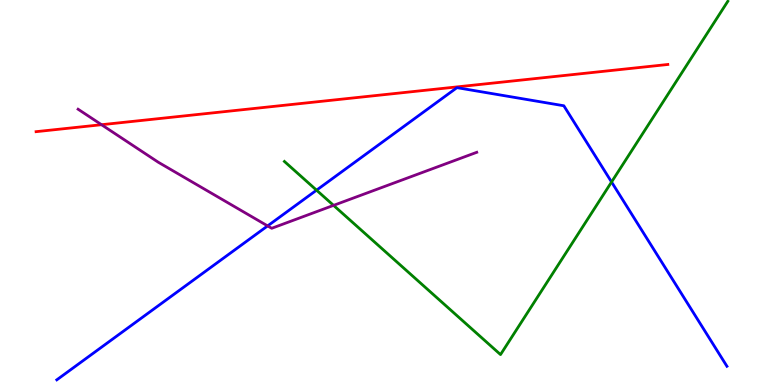[{'lines': ['blue', 'red'], 'intersections': []}, {'lines': ['green', 'red'], 'intersections': []}, {'lines': ['purple', 'red'], 'intersections': [{'x': 1.31, 'y': 6.76}]}, {'lines': ['blue', 'green'], 'intersections': [{'x': 4.08, 'y': 5.06}, {'x': 7.89, 'y': 5.27}]}, {'lines': ['blue', 'purple'], 'intersections': [{'x': 3.45, 'y': 4.13}]}, {'lines': ['green', 'purple'], 'intersections': [{'x': 4.3, 'y': 4.67}]}]